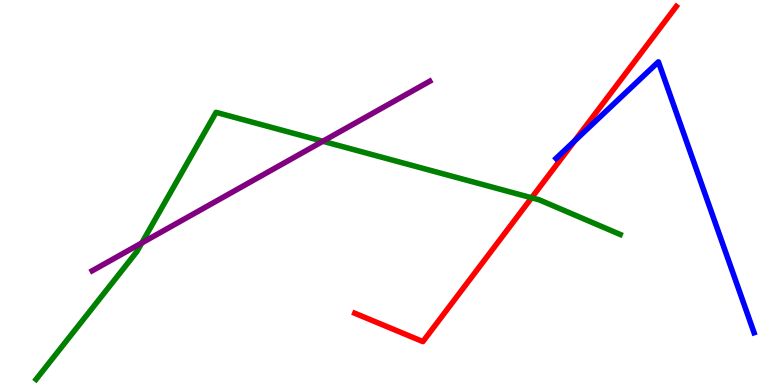[{'lines': ['blue', 'red'], 'intersections': [{'x': 7.41, 'y': 6.34}]}, {'lines': ['green', 'red'], 'intersections': [{'x': 6.86, 'y': 4.86}]}, {'lines': ['purple', 'red'], 'intersections': []}, {'lines': ['blue', 'green'], 'intersections': []}, {'lines': ['blue', 'purple'], 'intersections': []}, {'lines': ['green', 'purple'], 'intersections': [{'x': 1.83, 'y': 3.69}, {'x': 4.17, 'y': 6.33}]}]